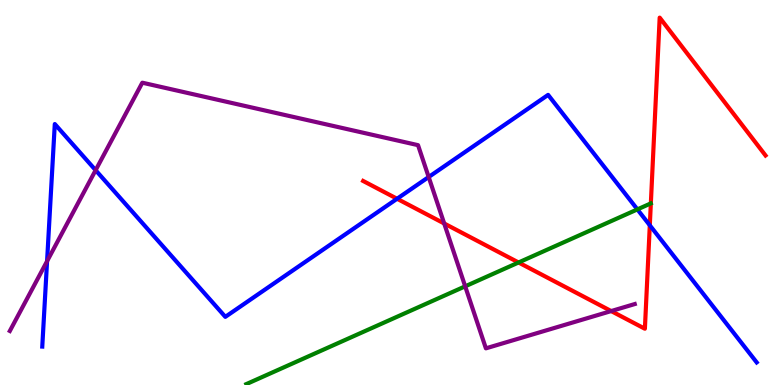[{'lines': ['blue', 'red'], 'intersections': [{'x': 5.12, 'y': 4.84}, {'x': 8.38, 'y': 4.15}]}, {'lines': ['green', 'red'], 'intersections': [{'x': 6.69, 'y': 3.18}]}, {'lines': ['purple', 'red'], 'intersections': [{'x': 5.73, 'y': 4.2}, {'x': 7.89, 'y': 1.92}]}, {'lines': ['blue', 'green'], 'intersections': [{'x': 8.22, 'y': 4.56}]}, {'lines': ['blue', 'purple'], 'intersections': [{'x': 0.607, 'y': 3.22}, {'x': 1.23, 'y': 5.58}, {'x': 5.53, 'y': 5.4}]}, {'lines': ['green', 'purple'], 'intersections': [{'x': 6.0, 'y': 2.56}]}]